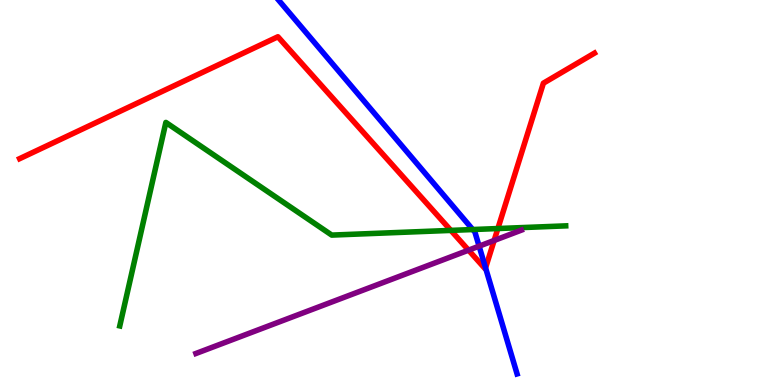[{'lines': ['blue', 'red'], 'intersections': [{'x': 6.27, 'y': 3.04}]}, {'lines': ['green', 'red'], 'intersections': [{'x': 5.82, 'y': 4.02}, {'x': 6.42, 'y': 4.06}]}, {'lines': ['purple', 'red'], 'intersections': [{'x': 6.05, 'y': 3.5}, {'x': 6.38, 'y': 3.75}]}, {'lines': ['blue', 'green'], 'intersections': [{'x': 6.1, 'y': 4.04}]}, {'lines': ['blue', 'purple'], 'intersections': [{'x': 6.18, 'y': 3.61}]}, {'lines': ['green', 'purple'], 'intersections': []}]